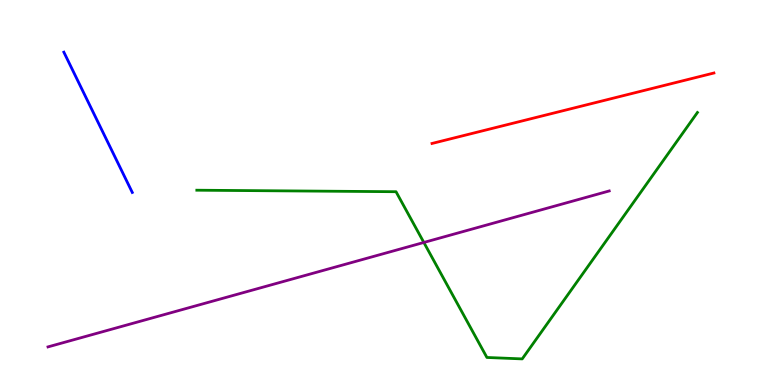[{'lines': ['blue', 'red'], 'intersections': []}, {'lines': ['green', 'red'], 'intersections': []}, {'lines': ['purple', 'red'], 'intersections': []}, {'lines': ['blue', 'green'], 'intersections': []}, {'lines': ['blue', 'purple'], 'intersections': []}, {'lines': ['green', 'purple'], 'intersections': [{'x': 5.47, 'y': 3.7}]}]